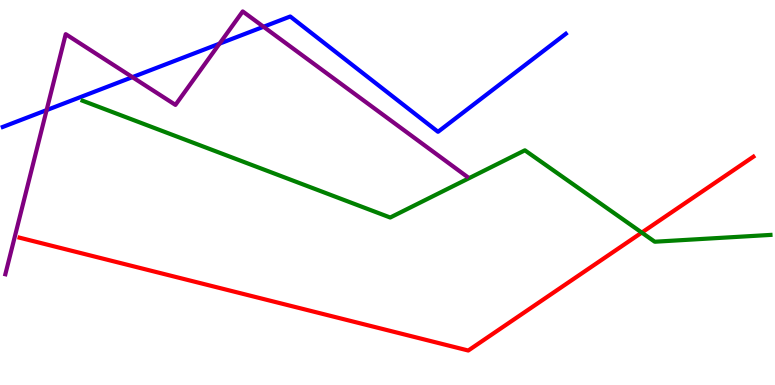[{'lines': ['blue', 'red'], 'intersections': []}, {'lines': ['green', 'red'], 'intersections': [{'x': 8.28, 'y': 3.96}]}, {'lines': ['purple', 'red'], 'intersections': []}, {'lines': ['blue', 'green'], 'intersections': []}, {'lines': ['blue', 'purple'], 'intersections': [{'x': 0.602, 'y': 7.14}, {'x': 1.71, 'y': 8.0}, {'x': 2.83, 'y': 8.87}, {'x': 3.4, 'y': 9.3}]}, {'lines': ['green', 'purple'], 'intersections': []}]